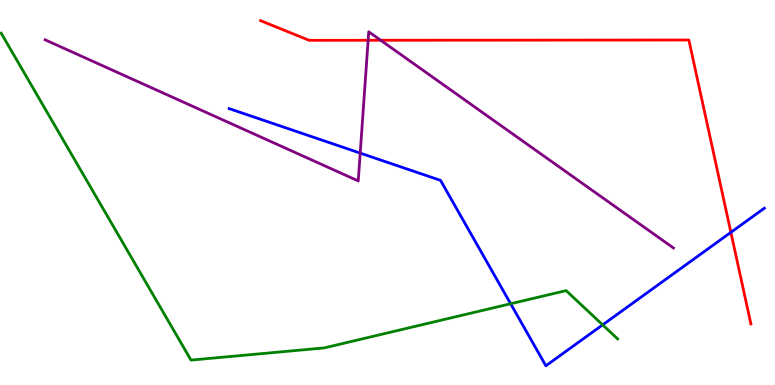[{'lines': ['blue', 'red'], 'intersections': [{'x': 9.43, 'y': 3.96}]}, {'lines': ['green', 'red'], 'intersections': []}, {'lines': ['purple', 'red'], 'intersections': [{'x': 4.75, 'y': 8.95}, {'x': 4.91, 'y': 8.95}]}, {'lines': ['blue', 'green'], 'intersections': [{'x': 6.59, 'y': 2.11}, {'x': 7.78, 'y': 1.56}]}, {'lines': ['blue', 'purple'], 'intersections': [{'x': 4.65, 'y': 6.02}]}, {'lines': ['green', 'purple'], 'intersections': []}]